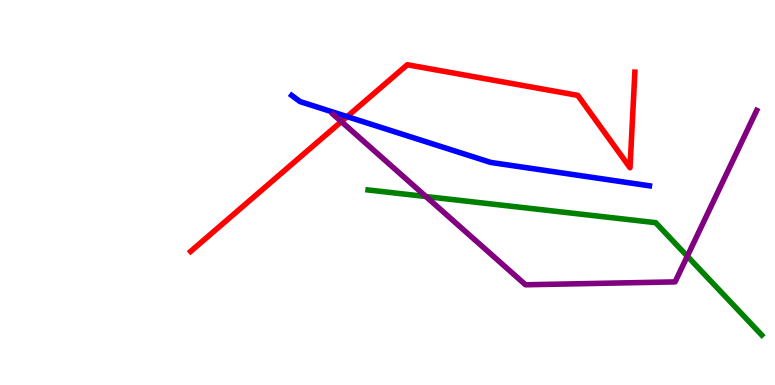[{'lines': ['blue', 'red'], 'intersections': [{'x': 4.48, 'y': 6.97}]}, {'lines': ['green', 'red'], 'intersections': []}, {'lines': ['purple', 'red'], 'intersections': [{'x': 4.4, 'y': 6.84}]}, {'lines': ['blue', 'green'], 'intersections': []}, {'lines': ['blue', 'purple'], 'intersections': []}, {'lines': ['green', 'purple'], 'intersections': [{'x': 5.5, 'y': 4.9}, {'x': 8.87, 'y': 3.35}]}]